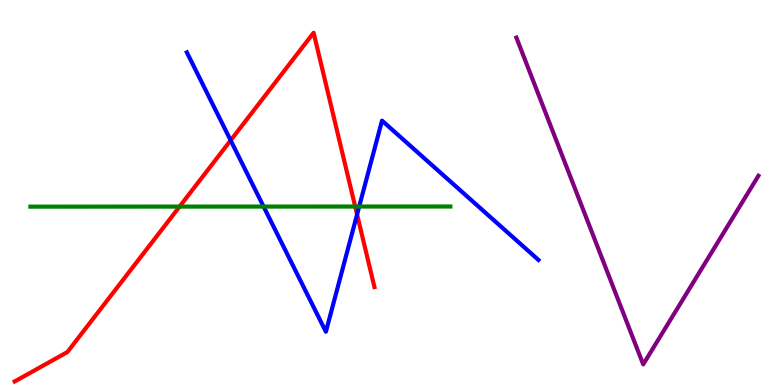[{'lines': ['blue', 'red'], 'intersections': [{'x': 2.98, 'y': 6.35}, {'x': 4.61, 'y': 4.43}]}, {'lines': ['green', 'red'], 'intersections': [{'x': 2.32, 'y': 4.63}, {'x': 4.58, 'y': 4.64}]}, {'lines': ['purple', 'red'], 'intersections': []}, {'lines': ['blue', 'green'], 'intersections': [{'x': 3.4, 'y': 4.63}, {'x': 4.63, 'y': 4.64}]}, {'lines': ['blue', 'purple'], 'intersections': []}, {'lines': ['green', 'purple'], 'intersections': []}]